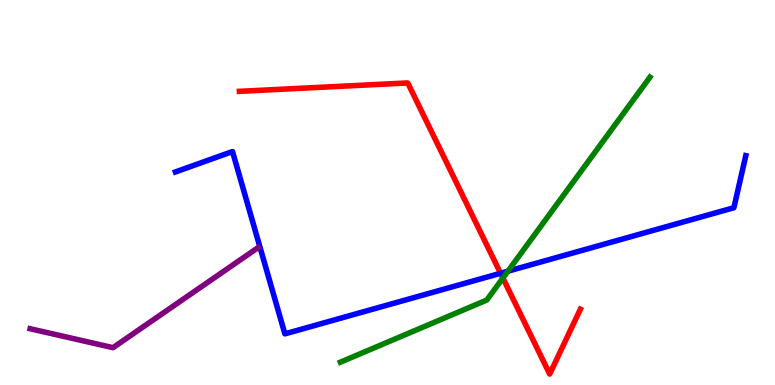[{'lines': ['blue', 'red'], 'intersections': [{'x': 6.46, 'y': 2.9}]}, {'lines': ['green', 'red'], 'intersections': [{'x': 6.49, 'y': 2.78}]}, {'lines': ['purple', 'red'], 'intersections': []}, {'lines': ['blue', 'green'], 'intersections': [{'x': 6.55, 'y': 2.96}]}, {'lines': ['blue', 'purple'], 'intersections': []}, {'lines': ['green', 'purple'], 'intersections': []}]